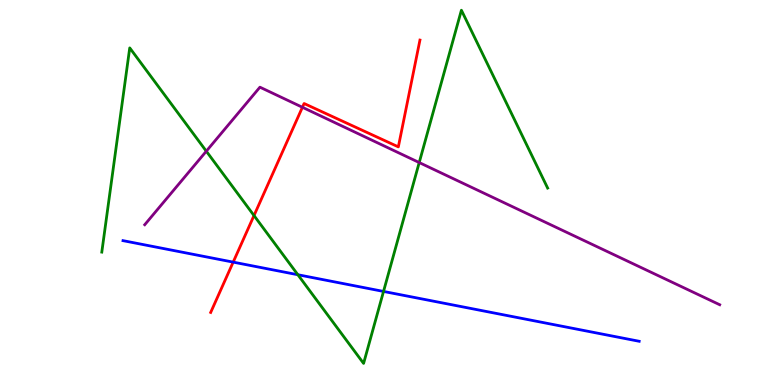[{'lines': ['blue', 'red'], 'intersections': [{'x': 3.01, 'y': 3.19}]}, {'lines': ['green', 'red'], 'intersections': [{'x': 3.28, 'y': 4.4}]}, {'lines': ['purple', 'red'], 'intersections': [{'x': 3.9, 'y': 7.21}]}, {'lines': ['blue', 'green'], 'intersections': [{'x': 3.84, 'y': 2.86}, {'x': 4.95, 'y': 2.43}]}, {'lines': ['blue', 'purple'], 'intersections': []}, {'lines': ['green', 'purple'], 'intersections': [{'x': 2.66, 'y': 6.07}, {'x': 5.41, 'y': 5.78}]}]